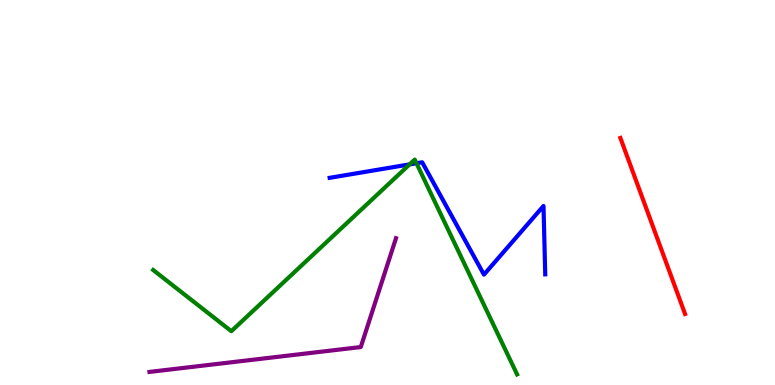[{'lines': ['blue', 'red'], 'intersections': []}, {'lines': ['green', 'red'], 'intersections': []}, {'lines': ['purple', 'red'], 'intersections': []}, {'lines': ['blue', 'green'], 'intersections': [{'x': 5.28, 'y': 5.73}, {'x': 5.37, 'y': 5.76}]}, {'lines': ['blue', 'purple'], 'intersections': []}, {'lines': ['green', 'purple'], 'intersections': []}]